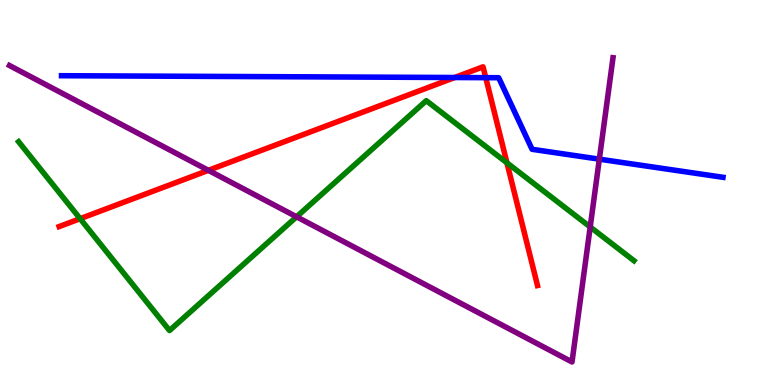[{'lines': ['blue', 'red'], 'intersections': [{'x': 5.87, 'y': 7.99}, {'x': 6.27, 'y': 7.98}]}, {'lines': ['green', 'red'], 'intersections': [{'x': 1.03, 'y': 4.32}, {'x': 6.54, 'y': 5.77}]}, {'lines': ['purple', 'red'], 'intersections': [{'x': 2.69, 'y': 5.58}]}, {'lines': ['blue', 'green'], 'intersections': []}, {'lines': ['blue', 'purple'], 'intersections': [{'x': 7.73, 'y': 5.87}]}, {'lines': ['green', 'purple'], 'intersections': [{'x': 3.83, 'y': 4.37}, {'x': 7.62, 'y': 4.1}]}]